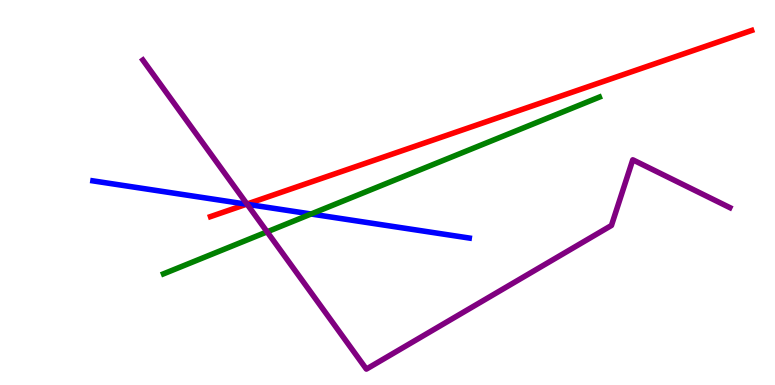[{'lines': ['blue', 'red'], 'intersections': [{'x': 3.18, 'y': 4.7}]}, {'lines': ['green', 'red'], 'intersections': []}, {'lines': ['purple', 'red'], 'intersections': [{'x': 3.19, 'y': 4.7}]}, {'lines': ['blue', 'green'], 'intersections': [{'x': 4.01, 'y': 4.44}]}, {'lines': ['blue', 'purple'], 'intersections': [{'x': 3.19, 'y': 4.69}]}, {'lines': ['green', 'purple'], 'intersections': [{'x': 3.45, 'y': 3.98}]}]